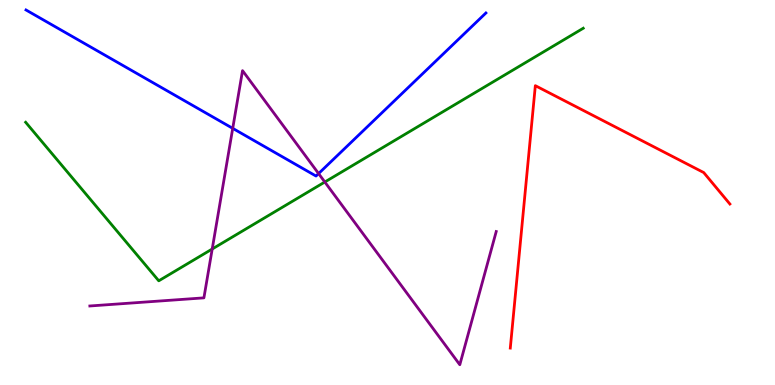[{'lines': ['blue', 'red'], 'intersections': []}, {'lines': ['green', 'red'], 'intersections': []}, {'lines': ['purple', 'red'], 'intersections': []}, {'lines': ['blue', 'green'], 'intersections': []}, {'lines': ['blue', 'purple'], 'intersections': [{'x': 3.0, 'y': 6.67}, {'x': 4.11, 'y': 5.49}]}, {'lines': ['green', 'purple'], 'intersections': [{'x': 2.74, 'y': 3.53}, {'x': 4.19, 'y': 5.27}]}]